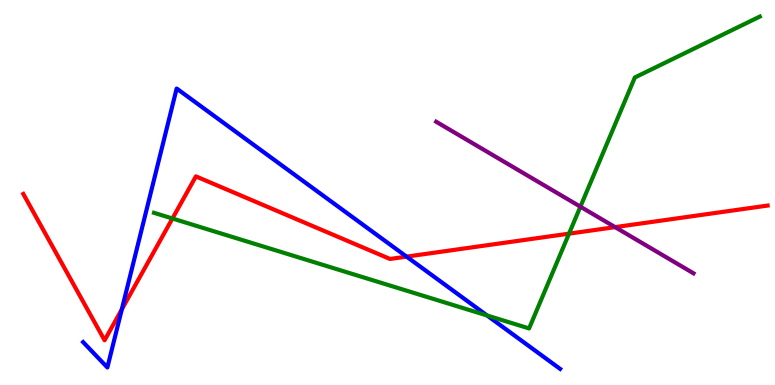[{'lines': ['blue', 'red'], 'intersections': [{'x': 1.57, 'y': 1.96}, {'x': 5.25, 'y': 3.33}]}, {'lines': ['green', 'red'], 'intersections': [{'x': 2.23, 'y': 4.32}, {'x': 7.34, 'y': 3.93}]}, {'lines': ['purple', 'red'], 'intersections': [{'x': 7.94, 'y': 4.1}]}, {'lines': ['blue', 'green'], 'intersections': [{'x': 6.28, 'y': 1.81}]}, {'lines': ['blue', 'purple'], 'intersections': []}, {'lines': ['green', 'purple'], 'intersections': [{'x': 7.49, 'y': 4.63}]}]